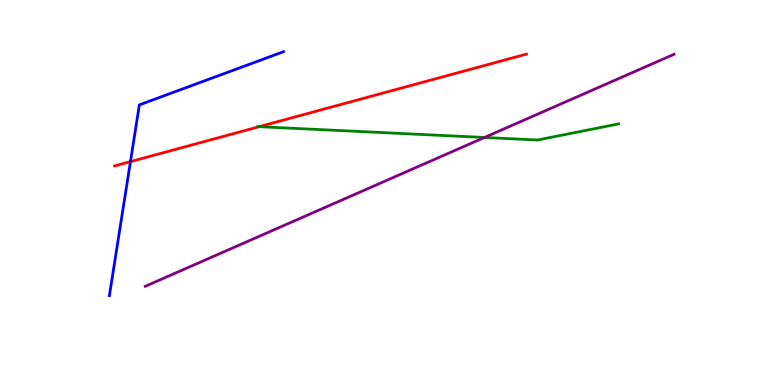[{'lines': ['blue', 'red'], 'intersections': [{'x': 1.68, 'y': 5.8}]}, {'lines': ['green', 'red'], 'intersections': [{'x': 3.34, 'y': 6.71}]}, {'lines': ['purple', 'red'], 'intersections': []}, {'lines': ['blue', 'green'], 'intersections': []}, {'lines': ['blue', 'purple'], 'intersections': []}, {'lines': ['green', 'purple'], 'intersections': [{'x': 6.25, 'y': 6.43}]}]